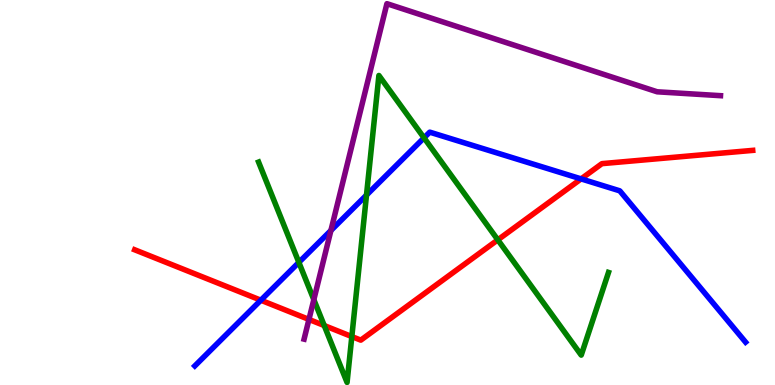[{'lines': ['blue', 'red'], 'intersections': [{'x': 3.37, 'y': 2.2}, {'x': 7.5, 'y': 5.35}]}, {'lines': ['green', 'red'], 'intersections': [{'x': 4.18, 'y': 1.54}, {'x': 4.54, 'y': 1.26}, {'x': 6.42, 'y': 3.77}]}, {'lines': ['purple', 'red'], 'intersections': [{'x': 3.99, 'y': 1.7}]}, {'lines': ['blue', 'green'], 'intersections': [{'x': 3.86, 'y': 3.18}, {'x': 4.73, 'y': 4.93}, {'x': 5.47, 'y': 6.42}]}, {'lines': ['blue', 'purple'], 'intersections': [{'x': 4.27, 'y': 4.01}]}, {'lines': ['green', 'purple'], 'intersections': [{'x': 4.05, 'y': 2.22}]}]